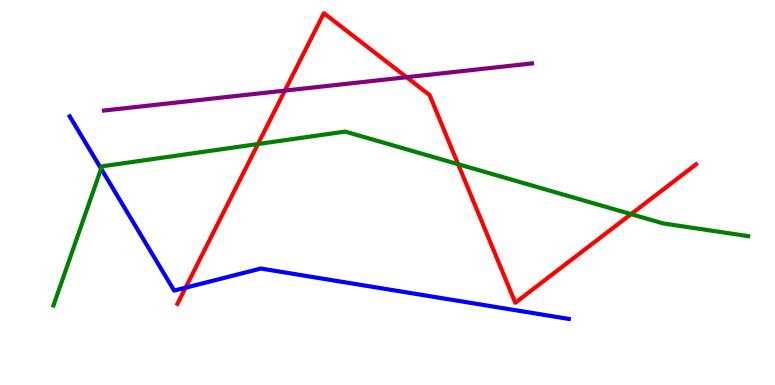[{'lines': ['blue', 'red'], 'intersections': [{'x': 2.39, 'y': 2.53}]}, {'lines': ['green', 'red'], 'intersections': [{'x': 3.33, 'y': 6.26}, {'x': 5.91, 'y': 5.73}, {'x': 8.14, 'y': 4.44}]}, {'lines': ['purple', 'red'], 'intersections': [{'x': 3.68, 'y': 7.65}, {'x': 5.25, 'y': 7.99}]}, {'lines': ['blue', 'green'], 'intersections': [{'x': 1.3, 'y': 5.62}]}, {'lines': ['blue', 'purple'], 'intersections': []}, {'lines': ['green', 'purple'], 'intersections': []}]